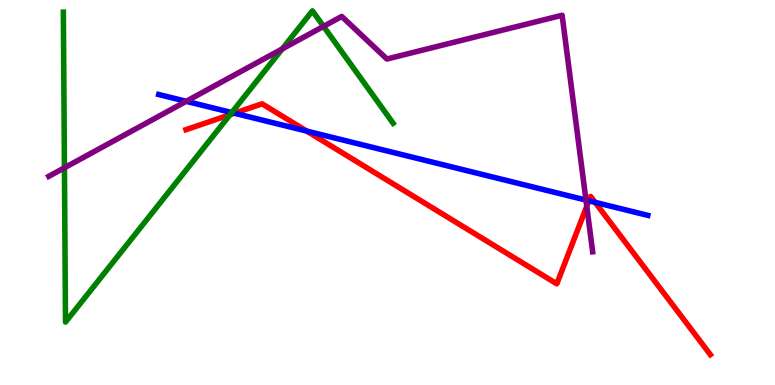[{'lines': ['blue', 'red'], 'intersections': [{'x': 3.02, 'y': 7.06}, {'x': 3.96, 'y': 6.6}, {'x': 7.6, 'y': 4.78}, {'x': 7.68, 'y': 4.74}]}, {'lines': ['green', 'red'], 'intersections': [{'x': 2.97, 'y': 7.02}]}, {'lines': ['purple', 'red'], 'intersections': [{'x': 7.57, 'y': 4.64}]}, {'lines': ['blue', 'green'], 'intersections': [{'x': 2.99, 'y': 7.08}]}, {'lines': ['blue', 'purple'], 'intersections': [{'x': 2.4, 'y': 7.37}, {'x': 7.56, 'y': 4.8}]}, {'lines': ['green', 'purple'], 'intersections': [{'x': 0.831, 'y': 5.64}, {'x': 3.64, 'y': 8.73}, {'x': 4.17, 'y': 9.31}]}]